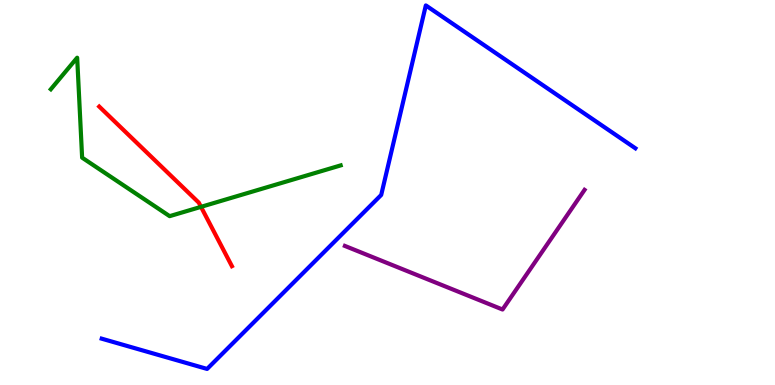[{'lines': ['blue', 'red'], 'intersections': []}, {'lines': ['green', 'red'], 'intersections': [{'x': 2.59, 'y': 4.63}]}, {'lines': ['purple', 'red'], 'intersections': []}, {'lines': ['blue', 'green'], 'intersections': []}, {'lines': ['blue', 'purple'], 'intersections': []}, {'lines': ['green', 'purple'], 'intersections': []}]